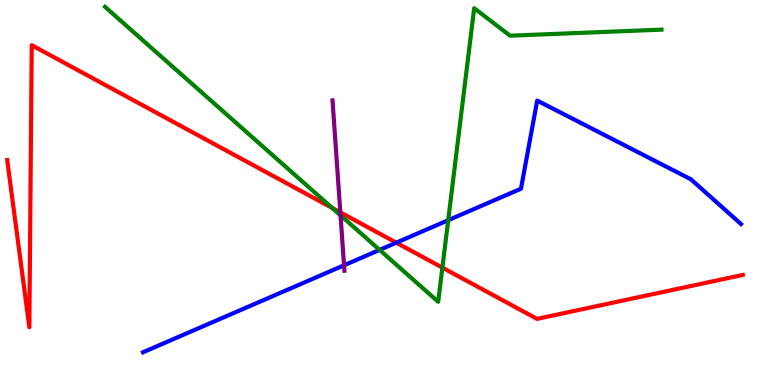[{'lines': ['blue', 'red'], 'intersections': [{'x': 5.11, 'y': 3.7}]}, {'lines': ['green', 'red'], 'intersections': [{'x': 4.29, 'y': 4.6}, {'x': 5.71, 'y': 3.05}]}, {'lines': ['purple', 'red'], 'intersections': [{'x': 4.39, 'y': 4.48}]}, {'lines': ['blue', 'green'], 'intersections': [{'x': 4.9, 'y': 3.51}, {'x': 5.78, 'y': 4.28}]}, {'lines': ['blue', 'purple'], 'intersections': [{'x': 4.44, 'y': 3.11}]}, {'lines': ['green', 'purple'], 'intersections': [{'x': 4.39, 'y': 4.41}]}]